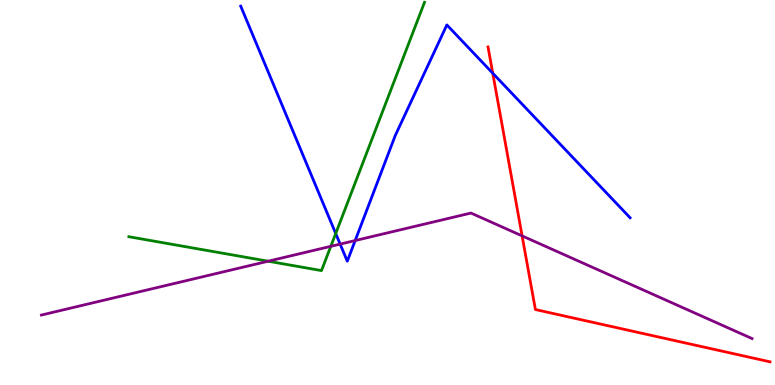[{'lines': ['blue', 'red'], 'intersections': [{'x': 6.36, 'y': 8.1}]}, {'lines': ['green', 'red'], 'intersections': []}, {'lines': ['purple', 'red'], 'intersections': [{'x': 6.74, 'y': 3.87}]}, {'lines': ['blue', 'green'], 'intersections': [{'x': 4.33, 'y': 3.93}]}, {'lines': ['blue', 'purple'], 'intersections': [{'x': 4.39, 'y': 3.66}, {'x': 4.58, 'y': 3.75}]}, {'lines': ['green', 'purple'], 'intersections': [{'x': 3.46, 'y': 3.22}, {'x': 4.27, 'y': 3.6}]}]